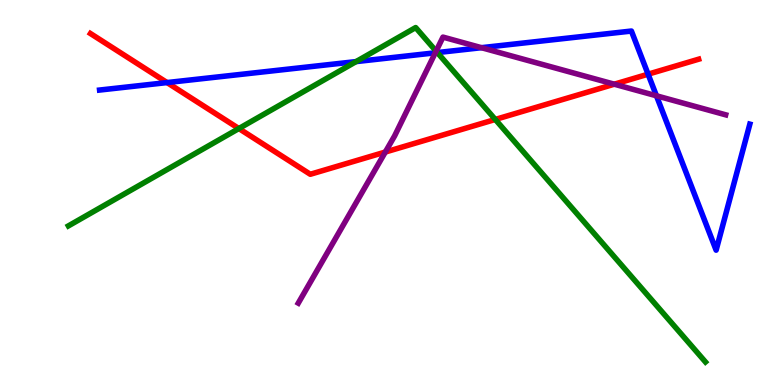[{'lines': ['blue', 'red'], 'intersections': [{'x': 2.16, 'y': 7.86}, {'x': 8.36, 'y': 8.07}]}, {'lines': ['green', 'red'], 'intersections': [{'x': 3.08, 'y': 6.66}, {'x': 6.39, 'y': 6.9}]}, {'lines': ['purple', 'red'], 'intersections': [{'x': 4.97, 'y': 6.05}, {'x': 7.93, 'y': 7.81}]}, {'lines': ['blue', 'green'], 'intersections': [{'x': 4.59, 'y': 8.4}, {'x': 5.64, 'y': 8.63}]}, {'lines': ['blue', 'purple'], 'intersections': [{'x': 5.62, 'y': 8.63}, {'x': 6.21, 'y': 8.76}, {'x': 8.47, 'y': 7.51}]}, {'lines': ['green', 'purple'], 'intersections': [{'x': 5.63, 'y': 8.67}]}]